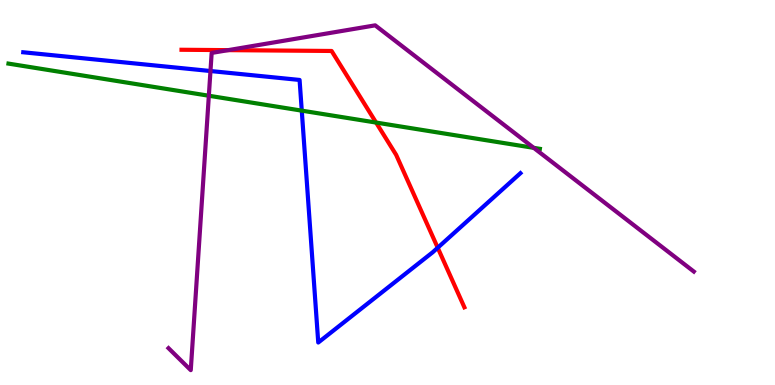[{'lines': ['blue', 'red'], 'intersections': [{'x': 5.65, 'y': 3.57}]}, {'lines': ['green', 'red'], 'intersections': [{'x': 4.85, 'y': 6.82}]}, {'lines': ['purple', 'red'], 'intersections': [{'x': 2.94, 'y': 8.7}]}, {'lines': ['blue', 'green'], 'intersections': [{'x': 3.89, 'y': 7.13}]}, {'lines': ['blue', 'purple'], 'intersections': [{'x': 2.72, 'y': 8.16}]}, {'lines': ['green', 'purple'], 'intersections': [{'x': 2.69, 'y': 7.51}, {'x': 6.89, 'y': 6.16}]}]